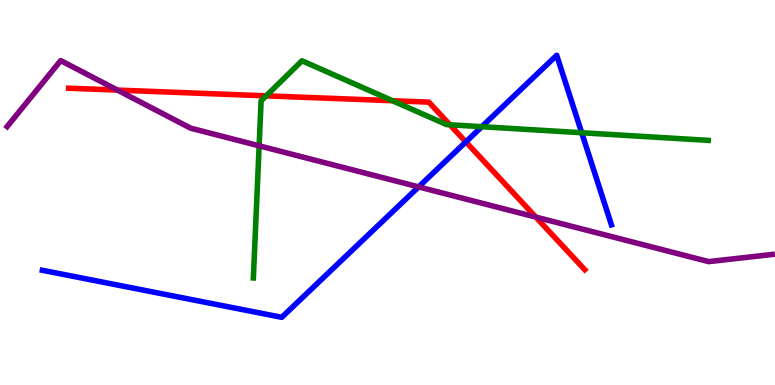[{'lines': ['blue', 'red'], 'intersections': [{'x': 6.01, 'y': 6.31}]}, {'lines': ['green', 'red'], 'intersections': [{'x': 3.43, 'y': 7.51}, {'x': 5.07, 'y': 7.38}, {'x': 5.81, 'y': 6.76}]}, {'lines': ['purple', 'red'], 'intersections': [{'x': 1.52, 'y': 7.66}, {'x': 6.91, 'y': 4.36}]}, {'lines': ['blue', 'green'], 'intersections': [{'x': 6.22, 'y': 6.71}, {'x': 7.51, 'y': 6.55}]}, {'lines': ['blue', 'purple'], 'intersections': [{'x': 5.4, 'y': 5.15}]}, {'lines': ['green', 'purple'], 'intersections': [{'x': 3.34, 'y': 6.21}]}]